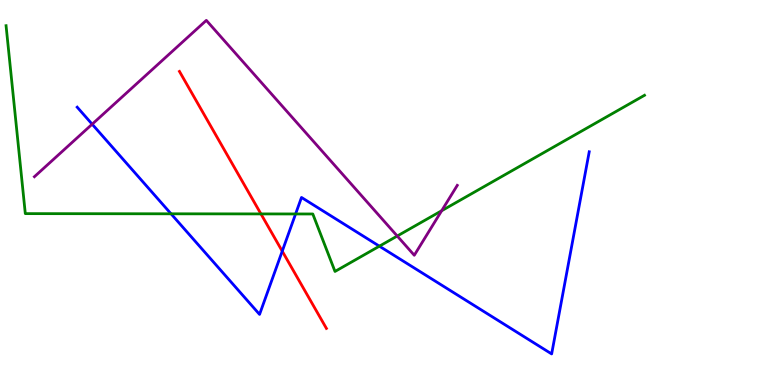[{'lines': ['blue', 'red'], 'intersections': [{'x': 3.64, 'y': 3.48}]}, {'lines': ['green', 'red'], 'intersections': [{'x': 3.37, 'y': 4.44}]}, {'lines': ['purple', 'red'], 'intersections': []}, {'lines': ['blue', 'green'], 'intersections': [{'x': 2.21, 'y': 4.45}, {'x': 3.81, 'y': 4.44}, {'x': 4.9, 'y': 3.61}]}, {'lines': ['blue', 'purple'], 'intersections': [{'x': 1.19, 'y': 6.77}]}, {'lines': ['green', 'purple'], 'intersections': [{'x': 5.13, 'y': 3.87}, {'x': 5.7, 'y': 4.53}]}]